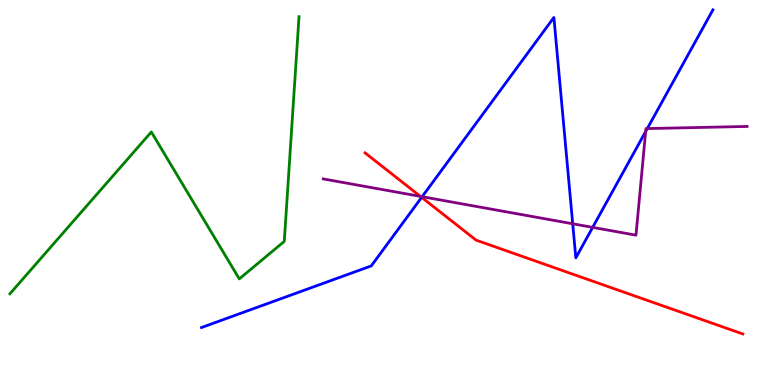[{'lines': ['blue', 'red'], 'intersections': [{'x': 5.44, 'y': 4.87}]}, {'lines': ['green', 'red'], 'intersections': []}, {'lines': ['purple', 'red'], 'intersections': [{'x': 5.42, 'y': 4.9}]}, {'lines': ['blue', 'green'], 'intersections': []}, {'lines': ['blue', 'purple'], 'intersections': [{'x': 5.45, 'y': 4.89}, {'x': 7.39, 'y': 4.19}, {'x': 7.65, 'y': 4.09}, {'x': 8.33, 'y': 6.58}, {'x': 8.35, 'y': 6.66}]}, {'lines': ['green', 'purple'], 'intersections': []}]